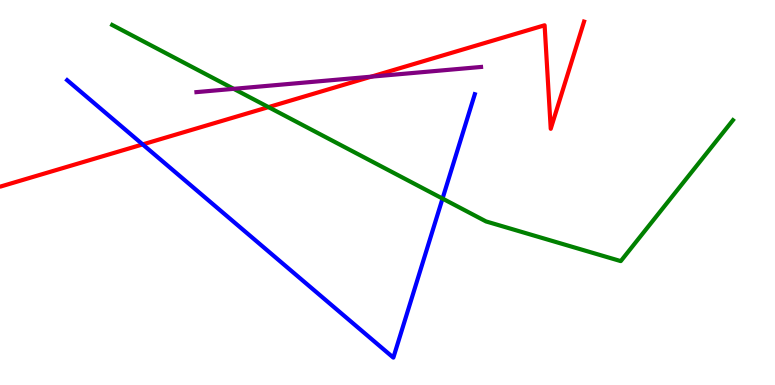[{'lines': ['blue', 'red'], 'intersections': [{'x': 1.84, 'y': 6.25}]}, {'lines': ['green', 'red'], 'intersections': [{'x': 3.46, 'y': 7.22}]}, {'lines': ['purple', 'red'], 'intersections': [{'x': 4.79, 'y': 8.01}]}, {'lines': ['blue', 'green'], 'intersections': [{'x': 5.71, 'y': 4.84}]}, {'lines': ['blue', 'purple'], 'intersections': []}, {'lines': ['green', 'purple'], 'intersections': [{'x': 3.02, 'y': 7.69}]}]